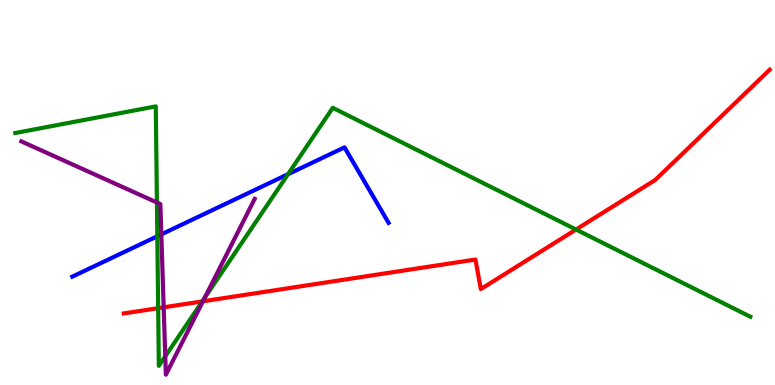[{'lines': ['blue', 'red'], 'intersections': []}, {'lines': ['green', 'red'], 'intersections': [{'x': 2.04, 'y': 2.0}, {'x': 2.61, 'y': 2.17}, {'x': 7.43, 'y': 4.04}]}, {'lines': ['purple', 'red'], 'intersections': [{'x': 2.11, 'y': 2.02}, {'x': 2.62, 'y': 2.17}]}, {'lines': ['blue', 'green'], 'intersections': [{'x': 2.03, 'y': 3.86}, {'x': 3.72, 'y': 5.48}]}, {'lines': ['blue', 'purple'], 'intersections': [{'x': 2.08, 'y': 3.91}]}, {'lines': ['green', 'purple'], 'intersections': [{'x': 2.02, 'y': 4.74}, {'x': 2.13, 'y': 0.745}, {'x': 2.64, 'y': 2.26}]}]